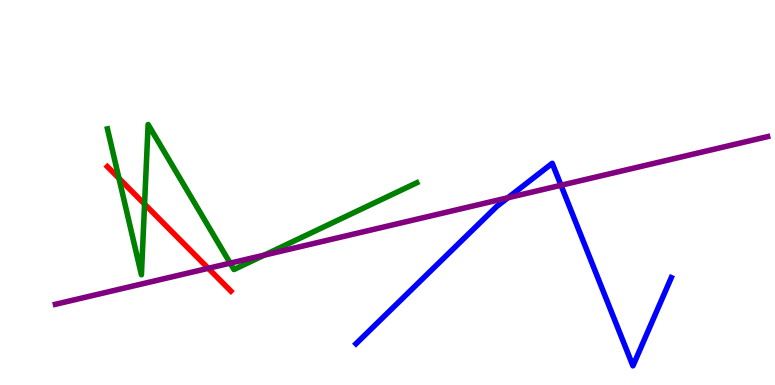[{'lines': ['blue', 'red'], 'intersections': []}, {'lines': ['green', 'red'], 'intersections': [{'x': 1.53, 'y': 5.37}, {'x': 1.87, 'y': 4.7}]}, {'lines': ['purple', 'red'], 'intersections': [{'x': 2.69, 'y': 3.03}]}, {'lines': ['blue', 'green'], 'intersections': []}, {'lines': ['blue', 'purple'], 'intersections': [{'x': 6.55, 'y': 4.86}, {'x': 7.24, 'y': 5.19}]}, {'lines': ['green', 'purple'], 'intersections': [{'x': 2.97, 'y': 3.16}, {'x': 3.41, 'y': 3.37}]}]